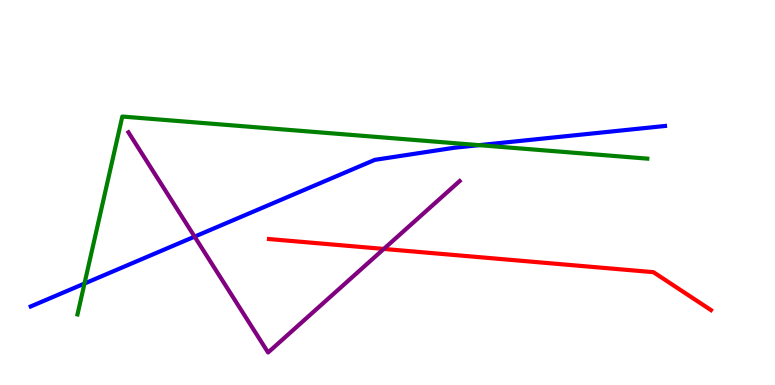[{'lines': ['blue', 'red'], 'intersections': []}, {'lines': ['green', 'red'], 'intersections': []}, {'lines': ['purple', 'red'], 'intersections': [{'x': 4.95, 'y': 3.53}]}, {'lines': ['blue', 'green'], 'intersections': [{'x': 1.09, 'y': 2.64}, {'x': 6.18, 'y': 6.23}]}, {'lines': ['blue', 'purple'], 'intersections': [{'x': 2.51, 'y': 3.85}]}, {'lines': ['green', 'purple'], 'intersections': []}]